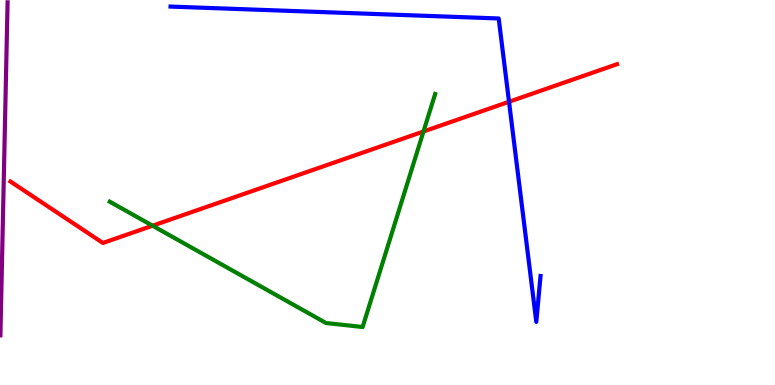[{'lines': ['blue', 'red'], 'intersections': [{'x': 6.57, 'y': 7.36}]}, {'lines': ['green', 'red'], 'intersections': [{'x': 1.97, 'y': 4.14}, {'x': 5.46, 'y': 6.58}]}, {'lines': ['purple', 'red'], 'intersections': []}, {'lines': ['blue', 'green'], 'intersections': []}, {'lines': ['blue', 'purple'], 'intersections': []}, {'lines': ['green', 'purple'], 'intersections': []}]